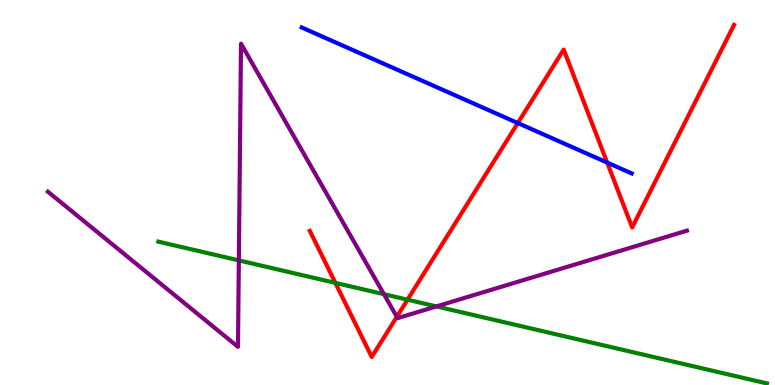[{'lines': ['blue', 'red'], 'intersections': [{'x': 6.68, 'y': 6.8}, {'x': 7.83, 'y': 5.78}]}, {'lines': ['green', 'red'], 'intersections': [{'x': 4.33, 'y': 2.65}, {'x': 5.26, 'y': 2.22}]}, {'lines': ['purple', 'red'], 'intersections': [{'x': 5.12, 'y': 1.77}]}, {'lines': ['blue', 'green'], 'intersections': []}, {'lines': ['blue', 'purple'], 'intersections': []}, {'lines': ['green', 'purple'], 'intersections': [{'x': 3.08, 'y': 3.24}, {'x': 4.95, 'y': 2.36}, {'x': 5.63, 'y': 2.04}]}]